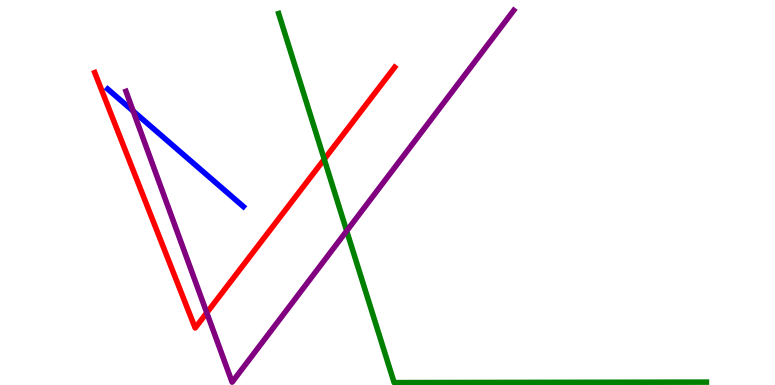[{'lines': ['blue', 'red'], 'intersections': []}, {'lines': ['green', 'red'], 'intersections': [{'x': 4.18, 'y': 5.86}]}, {'lines': ['purple', 'red'], 'intersections': [{'x': 2.67, 'y': 1.88}]}, {'lines': ['blue', 'green'], 'intersections': []}, {'lines': ['blue', 'purple'], 'intersections': [{'x': 1.72, 'y': 7.11}]}, {'lines': ['green', 'purple'], 'intersections': [{'x': 4.47, 'y': 4.0}]}]